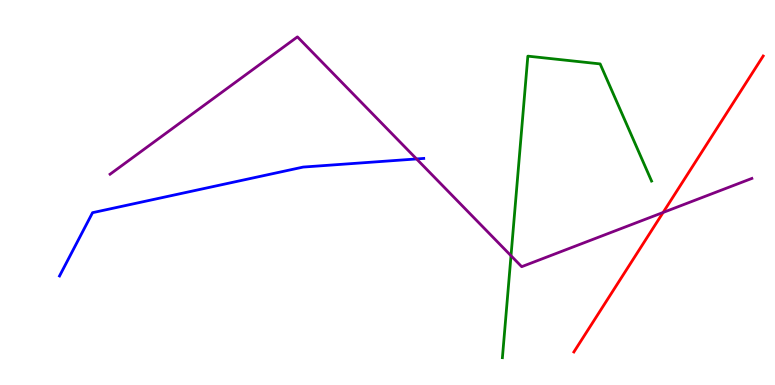[{'lines': ['blue', 'red'], 'intersections': []}, {'lines': ['green', 'red'], 'intersections': []}, {'lines': ['purple', 'red'], 'intersections': [{'x': 8.56, 'y': 4.48}]}, {'lines': ['blue', 'green'], 'intersections': []}, {'lines': ['blue', 'purple'], 'intersections': [{'x': 5.37, 'y': 5.87}]}, {'lines': ['green', 'purple'], 'intersections': [{'x': 6.59, 'y': 3.36}]}]